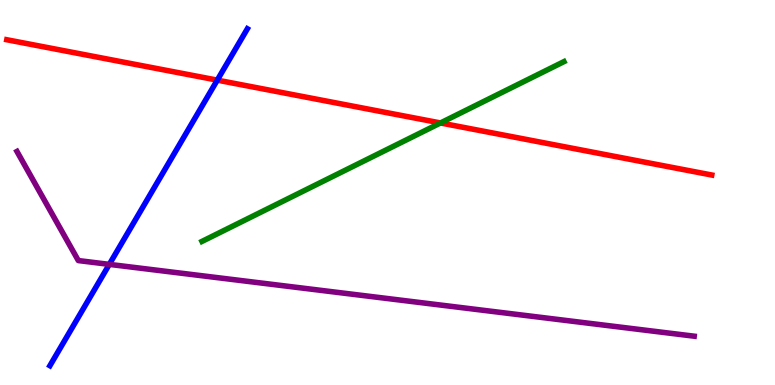[{'lines': ['blue', 'red'], 'intersections': [{'x': 2.8, 'y': 7.92}]}, {'lines': ['green', 'red'], 'intersections': [{'x': 5.68, 'y': 6.81}]}, {'lines': ['purple', 'red'], 'intersections': []}, {'lines': ['blue', 'green'], 'intersections': []}, {'lines': ['blue', 'purple'], 'intersections': [{'x': 1.41, 'y': 3.13}]}, {'lines': ['green', 'purple'], 'intersections': []}]